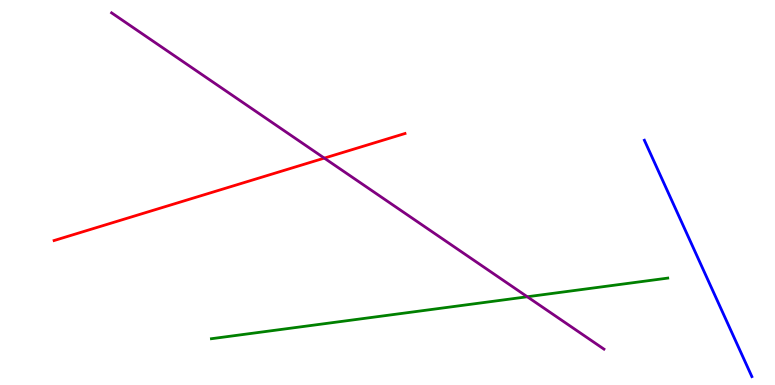[{'lines': ['blue', 'red'], 'intersections': []}, {'lines': ['green', 'red'], 'intersections': []}, {'lines': ['purple', 'red'], 'intersections': [{'x': 4.18, 'y': 5.89}]}, {'lines': ['blue', 'green'], 'intersections': []}, {'lines': ['blue', 'purple'], 'intersections': []}, {'lines': ['green', 'purple'], 'intersections': [{'x': 6.8, 'y': 2.29}]}]